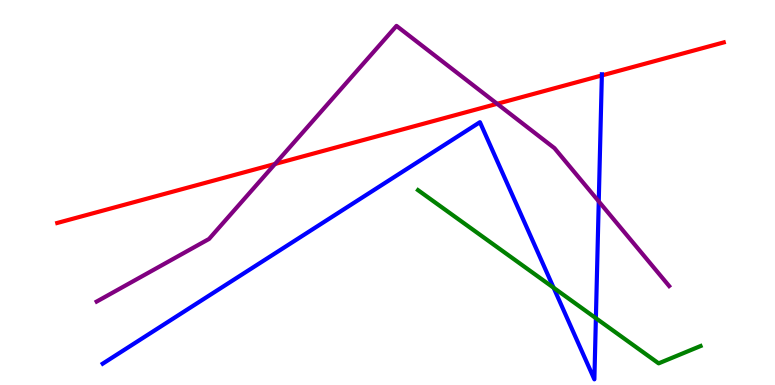[{'lines': ['blue', 'red'], 'intersections': [{'x': 7.77, 'y': 8.04}]}, {'lines': ['green', 'red'], 'intersections': []}, {'lines': ['purple', 'red'], 'intersections': [{'x': 3.55, 'y': 5.74}, {'x': 6.41, 'y': 7.3}]}, {'lines': ['blue', 'green'], 'intersections': [{'x': 7.14, 'y': 2.53}, {'x': 7.69, 'y': 1.74}]}, {'lines': ['blue', 'purple'], 'intersections': [{'x': 7.73, 'y': 4.77}]}, {'lines': ['green', 'purple'], 'intersections': []}]